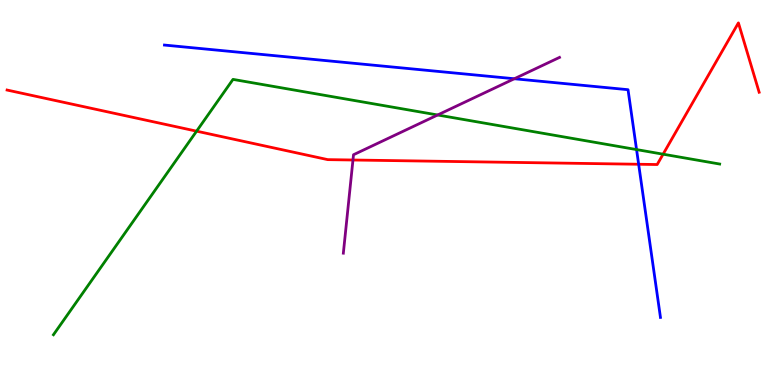[{'lines': ['blue', 'red'], 'intersections': [{'x': 8.24, 'y': 5.73}]}, {'lines': ['green', 'red'], 'intersections': [{'x': 2.54, 'y': 6.59}, {'x': 8.56, 'y': 6.0}]}, {'lines': ['purple', 'red'], 'intersections': [{'x': 4.55, 'y': 5.84}]}, {'lines': ['blue', 'green'], 'intersections': [{'x': 8.21, 'y': 6.11}]}, {'lines': ['blue', 'purple'], 'intersections': [{'x': 6.64, 'y': 7.95}]}, {'lines': ['green', 'purple'], 'intersections': [{'x': 5.65, 'y': 7.01}]}]